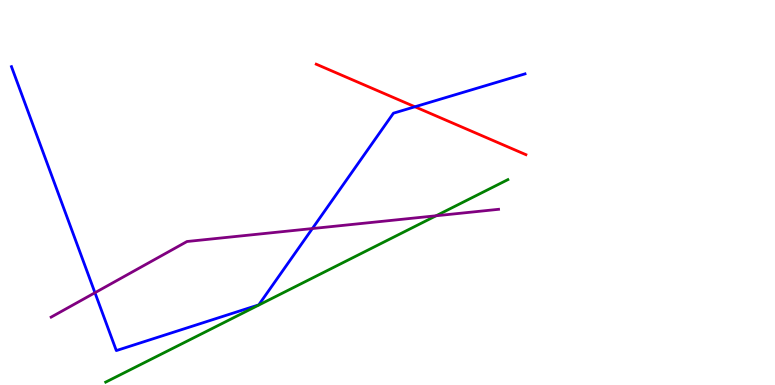[{'lines': ['blue', 'red'], 'intersections': [{'x': 5.35, 'y': 7.23}]}, {'lines': ['green', 'red'], 'intersections': []}, {'lines': ['purple', 'red'], 'intersections': []}, {'lines': ['blue', 'green'], 'intersections': []}, {'lines': ['blue', 'purple'], 'intersections': [{'x': 1.23, 'y': 2.4}, {'x': 4.03, 'y': 4.06}]}, {'lines': ['green', 'purple'], 'intersections': [{'x': 5.63, 'y': 4.4}]}]